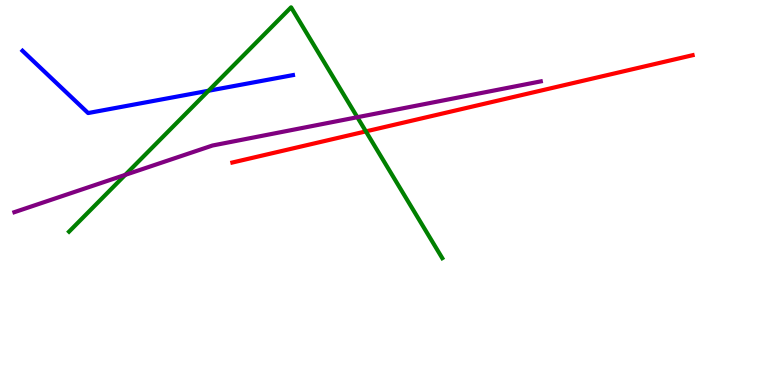[{'lines': ['blue', 'red'], 'intersections': []}, {'lines': ['green', 'red'], 'intersections': [{'x': 4.72, 'y': 6.59}]}, {'lines': ['purple', 'red'], 'intersections': []}, {'lines': ['blue', 'green'], 'intersections': [{'x': 2.69, 'y': 7.64}]}, {'lines': ['blue', 'purple'], 'intersections': []}, {'lines': ['green', 'purple'], 'intersections': [{'x': 1.62, 'y': 5.46}, {'x': 4.61, 'y': 6.96}]}]